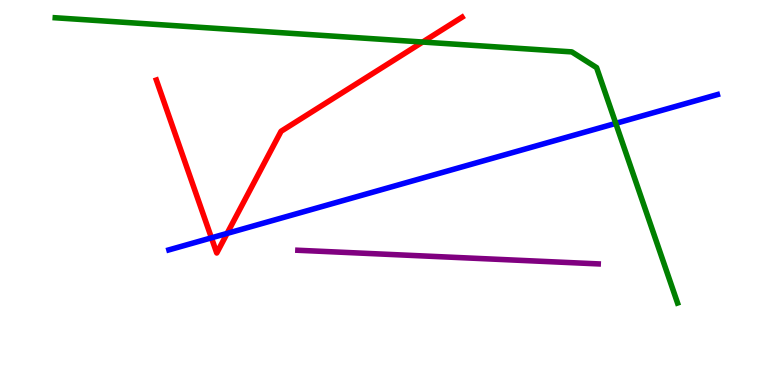[{'lines': ['blue', 'red'], 'intersections': [{'x': 2.73, 'y': 3.82}, {'x': 2.93, 'y': 3.94}]}, {'lines': ['green', 'red'], 'intersections': [{'x': 5.45, 'y': 8.91}]}, {'lines': ['purple', 'red'], 'intersections': []}, {'lines': ['blue', 'green'], 'intersections': [{'x': 7.95, 'y': 6.8}]}, {'lines': ['blue', 'purple'], 'intersections': []}, {'lines': ['green', 'purple'], 'intersections': []}]